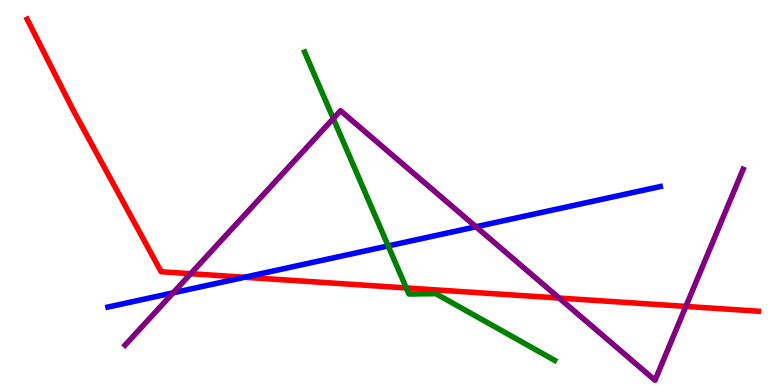[{'lines': ['blue', 'red'], 'intersections': [{'x': 3.16, 'y': 2.8}]}, {'lines': ['green', 'red'], 'intersections': [{'x': 5.24, 'y': 2.52}]}, {'lines': ['purple', 'red'], 'intersections': [{'x': 2.46, 'y': 2.89}, {'x': 7.21, 'y': 2.26}, {'x': 8.85, 'y': 2.04}]}, {'lines': ['blue', 'green'], 'intersections': [{'x': 5.01, 'y': 3.61}]}, {'lines': ['blue', 'purple'], 'intersections': [{'x': 2.23, 'y': 2.39}, {'x': 6.14, 'y': 4.11}]}, {'lines': ['green', 'purple'], 'intersections': [{'x': 4.3, 'y': 6.92}]}]